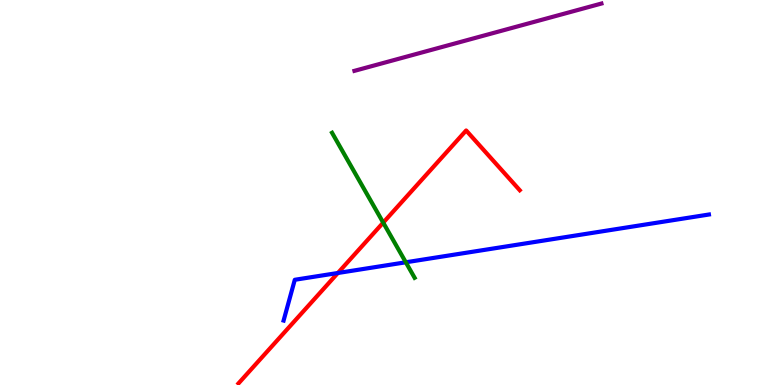[{'lines': ['blue', 'red'], 'intersections': [{'x': 4.36, 'y': 2.91}]}, {'lines': ['green', 'red'], 'intersections': [{'x': 4.94, 'y': 4.22}]}, {'lines': ['purple', 'red'], 'intersections': []}, {'lines': ['blue', 'green'], 'intersections': [{'x': 5.24, 'y': 3.19}]}, {'lines': ['blue', 'purple'], 'intersections': []}, {'lines': ['green', 'purple'], 'intersections': []}]